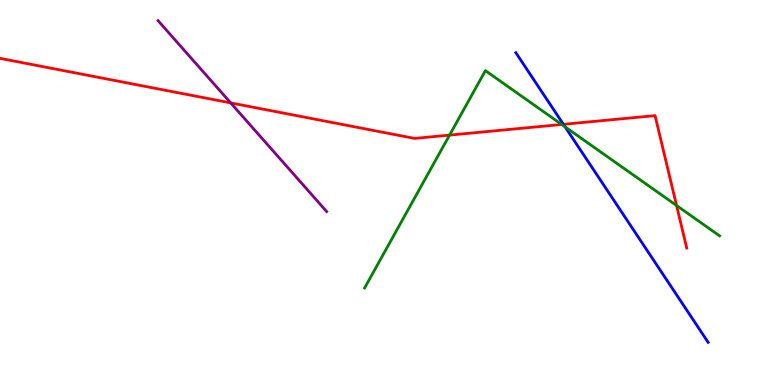[{'lines': ['blue', 'red'], 'intersections': [{'x': 7.27, 'y': 6.77}]}, {'lines': ['green', 'red'], 'intersections': [{'x': 5.8, 'y': 6.49}, {'x': 7.25, 'y': 6.77}, {'x': 8.73, 'y': 4.66}]}, {'lines': ['purple', 'red'], 'intersections': [{'x': 2.98, 'y': 7.33}]}, {'lines': ['blue', 'green'], 'intersections': [{'x': 7.29, 'y': 6.71}]}, {'lines': ['blue', 'purple'], 'intersections': []}, {'lines': ['green', 'purple'], 'intersections': []}]